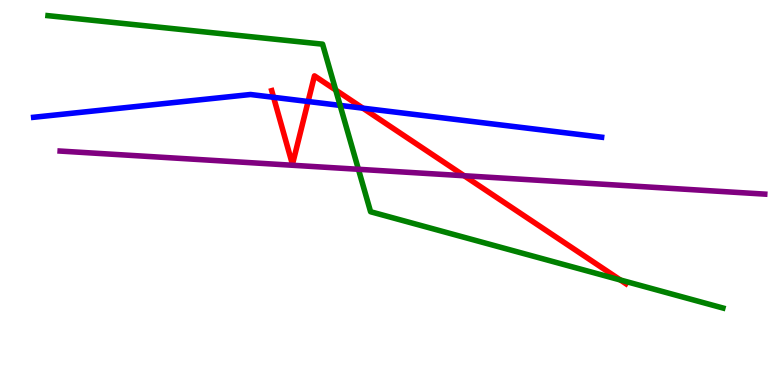[{'lines': ['blue', 'red'], 'intersections': [{'x': 3.53, 'y': 7.47}, {'x': 3.98, 'y': 7.36}, {'x': 4.68, 'y': 7.19}]}, {'lines': ['green', 'red'], 'intersections': [{'x': 4.33, 'y': 7.66}, {'x': 8.0, 'y': 2.73}]}, {'lines': ['purple', 'red'], 'intersections': [{'x': 5.99, 'y': 5.44}]}, {'lines': ['blue', 'green'], 'intersections': [{'x': 4.39, 'y': 7.26}]}, {'lines': ['blue', 'purple'], 'intersections': []}, {'lines': ['green', 'purple'], 'intersections': [{'x': 4.62, 'y': 5.6}]}]